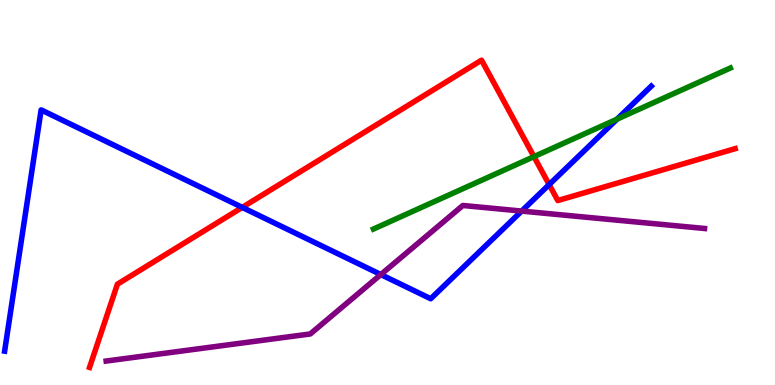[{'lines': ['blue', 'red'], 'intersections': [{'x': 3.13, 'y': 4.61}, {'x': 7.09, 'y': 5.21}]}, {'lines': ['green', 'red'], 'intersections': [{'x': 6.89, 'y': 5.93}]}, {'lines': ['purple', 'red'], 'intersections': []}, {'lines': ['blue', 'green'], 'intersections': [{'x': 7.96, 'y': 6.91}]}, {'lines': ['blue', 'purple'], 'intersections': [{'x': 4.91, 'y': 2.87}, {'x': 6.73, 'y': 4.52}]}, {'lines': ['green', 'purple'], 'intersections': []}]